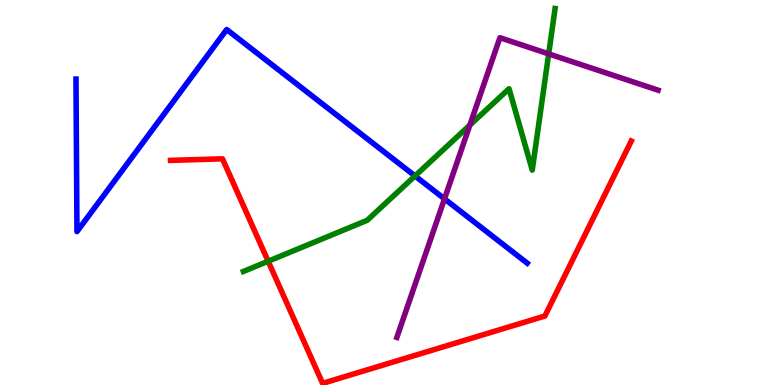[{'lines': ['blue', 'red'], 'intersections': []}, {'lines': ['green', 'red'], 'intersections': [{'x': 3.46, 'y': 3.21}]}, {'lines': ['purple', 'red'], 'intersections': []}, {'lines': ['blue', 'green'], 'intersections': [{'x': 5.36, 'y': 5.43}]}, {'lines': ['blue', 'purple'], 'intersections': [{'x': 5.74, 'y': 4.83}]}, {'lines': ['green', 'purple'], 'intersections': [{'x': 6.06, 'y': 6.75}, {'x': 7.08, 'y': 8.6}]}]